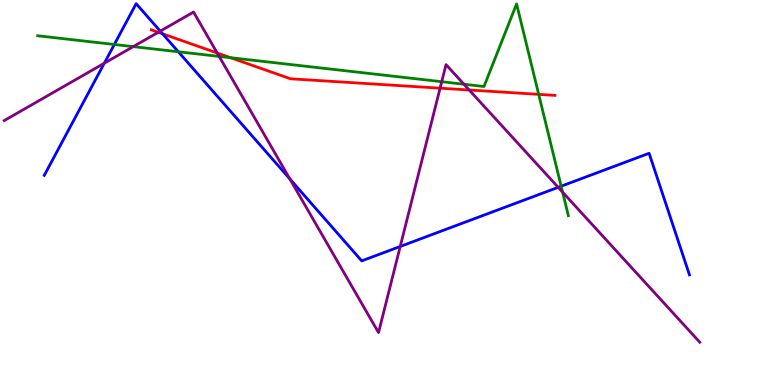[{'lines': ['blue', 'red'], 'intersections': [{'x': 2.1, 'y': 9.12}]}, {'lines': ['green', 'red'], 'intersections': [{'x': 2.97, 'y': 8.5}, {'x': 6.95, 'y': 7.55}]}, {'lines': ['purple', 'red'], 'intersections': [{'x': 2.04, 'y': 9.16}, {'x': 2.8, 'y': 8.62}, {'x': 5.68, 'y': 7.71}, {'x': 6.05, 'y': 7.66}]}, {'lines': ['blue', 'green'], 'intersections': [{'x': 1.48, 'y': 8.84}, {'x': 2.3, 'y': 8.66}, {'x': 7.24, 'y': 5.16}]}, {'lines': ['blue', 'purple'], 'intersections': [{'x': 1.35, 'y': 8.36}, {'x': 2.07, 'y': 9.19}, {'x': 3.74, 'y': 5.35}, {'x': 5.16, 'y': 3.6}, {'x': 7.2, 'y': 5.13}]}, {'lines': ['green', 'purple'], 'intersections': [{'x': 1.72, 'y': 8.79}, {'x': 2.83, 'y': 8.54}, {'x': 5.7, 'y': 7.88}, {'x': 5.99, 'y': 7.81}, {'x': 7.26, 'y': 5.01}]}]